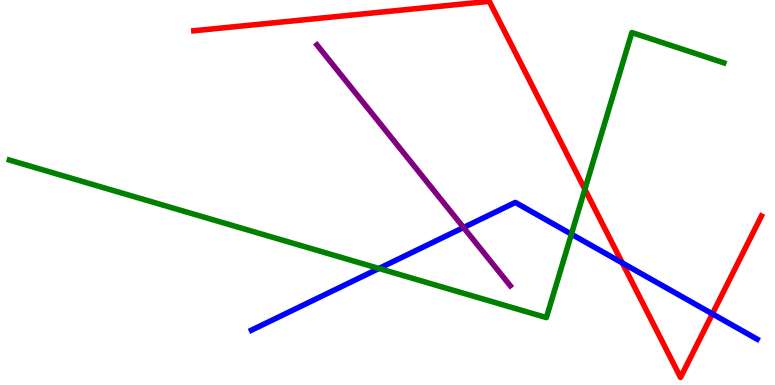[{'lines': ['blue', 'red'], 'intersections': [{'x': 8.03, 'y': 3.17}, {'x': 9.19, 'y': 1.85}]}, {'lines': ['green', 'red'], 'intersections': [{'x': 7.55, 'y': 5.08}]}, {'lines': ['purple', 'red'], 'intersections': []}, {'lines': ['blue', 'green'], 'intersections': [{'x': 4.89, 'y': 3.03}, {'x': 7.37, 'y': 3.92}]}, {'lines': ['blue', 'purple'], 'intersections': [{'x': 5.98, 'y': 4.09}]}, {'lines': ['green', 'purple'], 'intersections': []}]